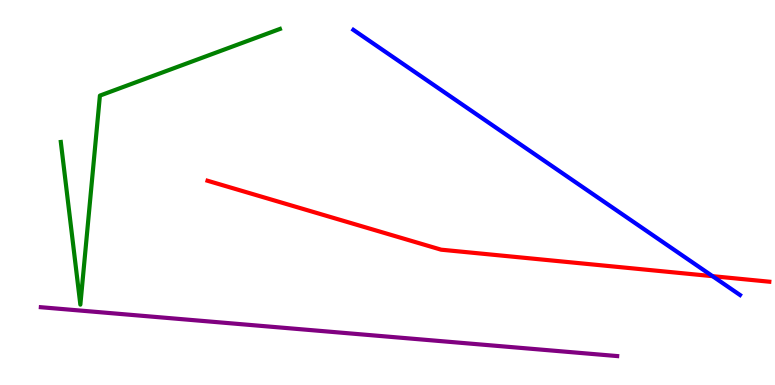[{'lines': ['blue', 'red'], 'intersections': [{'x': 9.19, 'y': 2.83}]}, {'lines': ['green', 'red'], 'intersections': []}, {'lines': ['purple', 'red'], 'intersections': []}, {'lines': ['blue', 'green'], 'intersections': []}, {'lines': ['blue', 'purple'], 'intersections': []}, {'lines': ['green', 'purple'], 'intersections': []}]